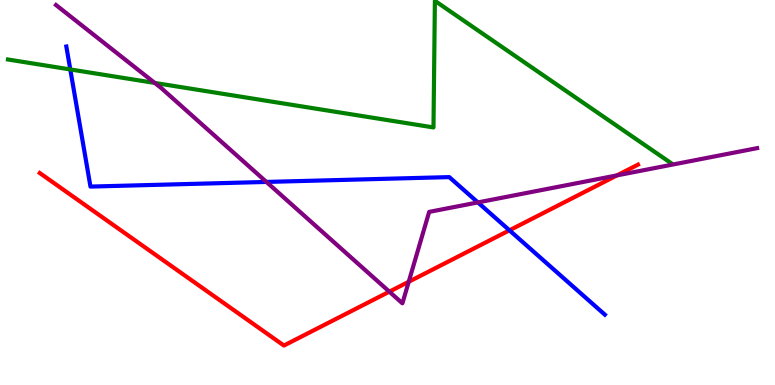[{'lines': ['blue', 'red'], 'intersections': [{'x': 6.57, 'y': 4.02}]}, {'lines': ['green', 'red'], 'intersections': []}, {'lines': ['purple', 'red'], 'intersections': [{'x': 5.02, 'y': 2.42}, {'x': 5.27, 'y': 2.68}, {'x': 7.96, 'y': 5.44}]}, {'lines': ['blue', 'green'], 'intersections': [{'x': 0.907, 'y': 8.2}]}, {'lines': ['blue', 'purple'], 'intersections': [{'x': 3.44, 'y': 5.27}, {'x': 6.17, 'y': 4.74}]}, {'lines': ['green', 'purple'], 'intersections': [{'x': 2.0, 'y': 7.85}]}]